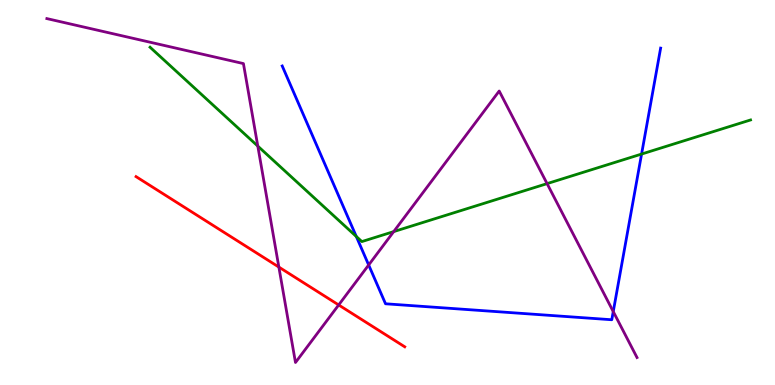[{'lines': ['blue', 'red'], 'intersections': []}, {'lines': ['green', 'red'], 'intersections': []}, {'lines': ['purple', 'red'], 'intersections': [{'x': 3.6, 'y': 3.06}, {'x': 4.37, 'y': 2.08}]}, {'lines': ['blue', 'green'], 'intersections': [{'x': 4.6, 'y': 3.86}, {'x': 8.28, 'y': 6.0}]}, {'lines': ['blue', 'purple'], 'intersections': [{'x': 4.76, 'y': 3.12}, {'x': 7.91, 'y': 1.91}]}, {'lines': ['green', 'purple'], 'intersections': [{'x': 3.33, 'y': 6.21}, {'x': 5.08, 'y': 3.98}, {'x': 7.06, 'y': 5.23}]}]